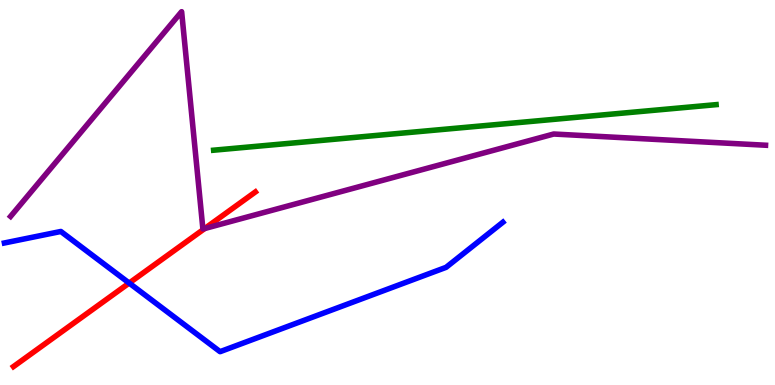[{'lines': ['blue', 'red'], 'intersections': [{'x': 1.67, 'y': 2.65}]}, {'lines': ['green', 'red'], 'intersections': []}, {'lines': ['purple', 'red'], 'intersections': [{'x': 2.64, 'y': 4.06}]}, {'lines': ['blue', 'green'], 'intersections': []}, {'lines': ['blue', 'purple'], 'intersections': []}, {'lines': ['green', 'purple'], 'intersections': []}]